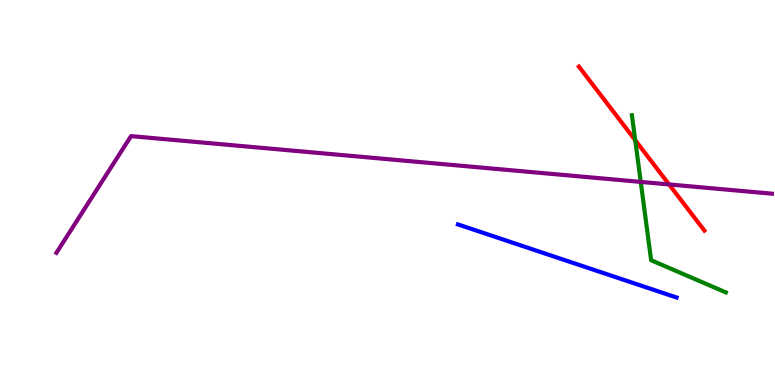[{'lines': ['blue', 'red'], 'intersections': []}, {'lines': ['green', 'red'], 'intersections': [{'x': 8.2, 'y': 6.36}]}, {'lines': ['purple', 'red'], 'intersections': [{'x': 8.63, 'y': 5.21}]}, {'lines': ['blue', 'green'], 'intersections': []}, {'lines': ['blue', 'purple'], 'intersections': []}, {'lines': ['green', 'purple'], 'intersections': [{'x': 8.27, 'y': 5.28}]}]